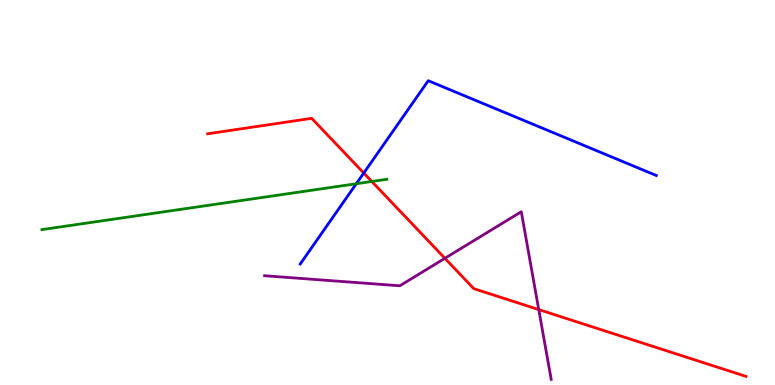[{'lines': ['blue', 'red'], 'intersections': [{'x': 4.69, 'y': 5.51}]}, {'lines': ['green', 'red'], 'intersections': [{'x': 4.8, 'y': 5.29}]}, {'lines': ['purple', 'red'], 'intersections': [{'x': 5.74, 'y': 3.29}, {'x': 6.95, 'y': 1.96}]}, {'lines': ['blue', 'green'], 'intersections': [{'x': 4.6, 'y': 5.23}]}, {'lines': ['blue', 'purple'], 'intersections': []}, {'lines': ['green', 'purple'], 'intersections': []}]